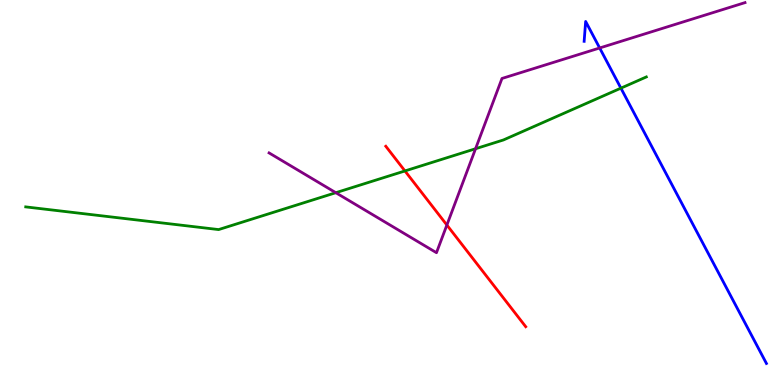[{'lines': ['blue', 'red'], 'intersections': []}, {'lines': ['green', 'red'], 'intersections': [{'x': 5.23, 'y': 5.56}]}, {'lines': ['purple', 'red'], 'intersections': [{'x': 5.77, 'y': 4.16}]}, {'lines': ['blue', 'green'], 'intersections': [{'x': 8.01, 'y': 7.71}]}, {'lines': ['blue', 'purple'], 'intersections': [{'x': 7.74, 'y': 8.75}]}, {'lines': ['green', 'purple'], 'intersections': [{'x': 4.33, 'y': 4.99}, {'x': 6.14, 'y': 6.14}]}]